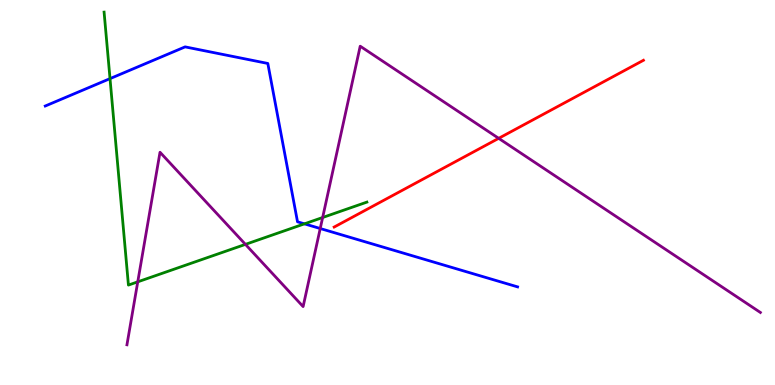[{'lines': ['blue', 'red'], 'intersections': []}, {'lines': ['green', 'red'], 'intersections': []}, {'lines': ['purple', 'red'], 'intersections': [{'x': 6.43, 'y': 6.41}]}, {'lines': ['blue', 'green'], 'intersections': [{'x': 1.42, 'y': 7.96}, {'x': 3.93, 'y': 4.19}]}, {'lines': ['blue', 'purple'], 'intersections': [{'x': 4.13, 'y': 4.06}]}, {'lines': ['green', 'purple'], 'intersections': [{'x': 1.78, 'y': 2.68}, {'x': 3.17, 'y': 3.65}, {'x': 4.16, 'y': 4.35}]}]